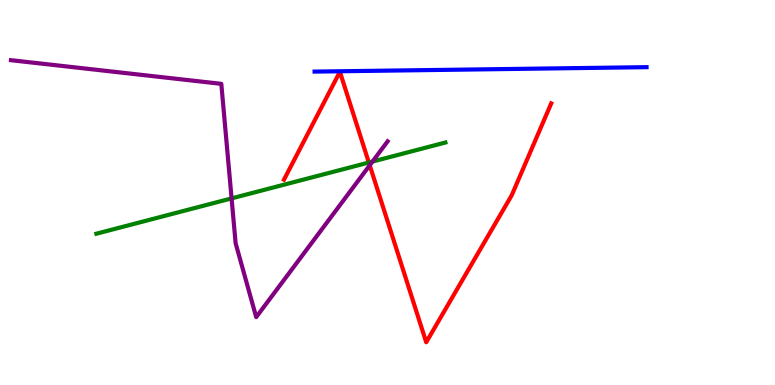[{'lines': ['blue', 'red'], 'intersections': []}, {'lines': ['green', 'red'], 'intersections': [{'x': 4.76, 'y': 5.78}]}, {'lines': ['purple', 'red'], 'intersections': [{'x': 4.77, 'y': 5.71}]}, {'lines': ['blue', 'green'], 'intersections': []}, {'lines': ['blue', 'purple'], 'intersections': []}, {'lines': ['green', 'purple'], 'intersections': [{'x': 2.99, 'y': 4.85}, {'x': 4.81, 'y': 5.8}]}]